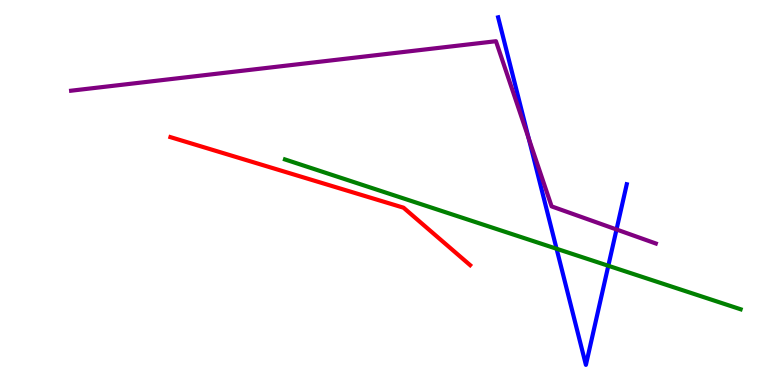[{'lines': ['blue', 'red'], 'intersections': []}, {'lines': ['green', 'red'], 'intersections': []}, {'lines': ['purple', 'red'], 'intersections': []}, {'lines': ['blue', 'green'], 'intersections': [{'x': 7.18, 'y': 3.54}, {'x': 7.85, 'y': 3.1}]}, {'lines': ['blue', 'purple'], 'intersections': [{'x': 6.82, 'y': 6.41}, {'x': 7.96, 'y': 4.04}]}, {'lines': ['green', 'purple'], 'intersections': []}]